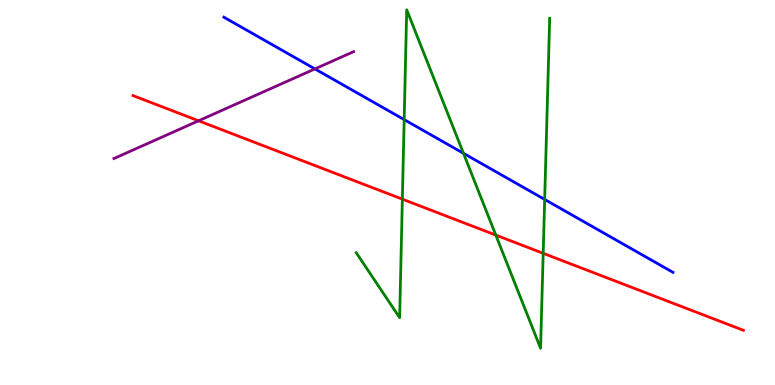[{'lines': ['blue', 'red'], 'intersections': []}, {'lines': ['green', 'red'], 'intersections': [{'x': 5.19, 'y': 4.83}, {'x': 6.4, 'y': 3.89}, {'x': 7.01, 'y': 3.42}]}, {'lines': ['purple', 'red'], 'intersections': [{'x': 2.56, 'y': 6.86}]}, {'lines': ['blue', 'green'], 'intersections': [{'x': 5.22, 'y': 6.89}, {'x': 5.98, 'y': 6.02}, {'x': 7.03, 'y': 4.82}]}, {'lines': ['blue', 'purple'], 'intersections': [{'x': 4.06, 'y': 8.21}]}, {'lines': ['green', 'purple'], 'intersections': []}]